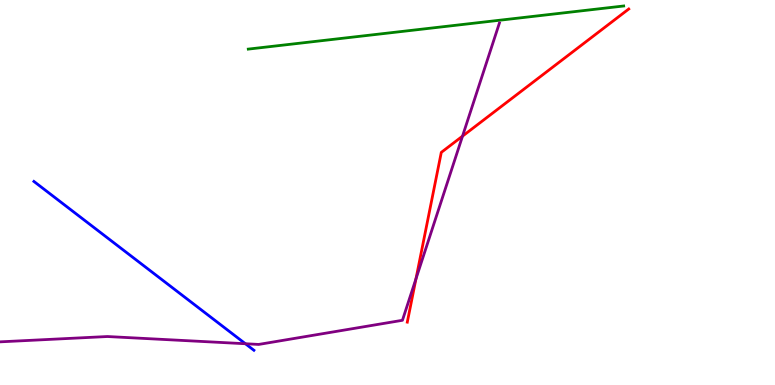[{'lines': ['blue', 'red'], 'intersections': []}, {'lines': ['green', 'red'], 'intersections': []}, {'lines': ['purple', 'red'], 'intersections': [{'x': 5.37, 'y': 2.76}, {'x': 5.97, 'y': 6.46}]}, {'lines': ['blue', 'green'], 'intersections': []}, {'lines': ['blue', 'purple'], 'intersections': [{'x': 3.17, 'y': 1.07}]}, {'lines': ['green', 'purple'], 'intersections': []}]